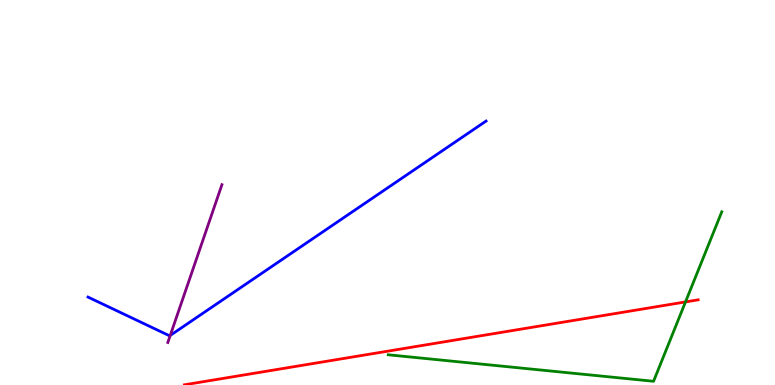[{'lines': ['blue', 'red'], 'intersections': []}, {'lines': ['green', 'red'], 'intersections': [{'x': 8.85, 'y': 2.16}]}, {'lines': ['purple', 'red'], 'intersections': []}, {'lines': ['blue', 'green'], 'intersections': []}, {'lines': ['blue', 'purple'], 'intersections': [{'x': 2.2, 'y': 1.29}]}, {'lines': ['green', 'purple'], 'intersections': []}]